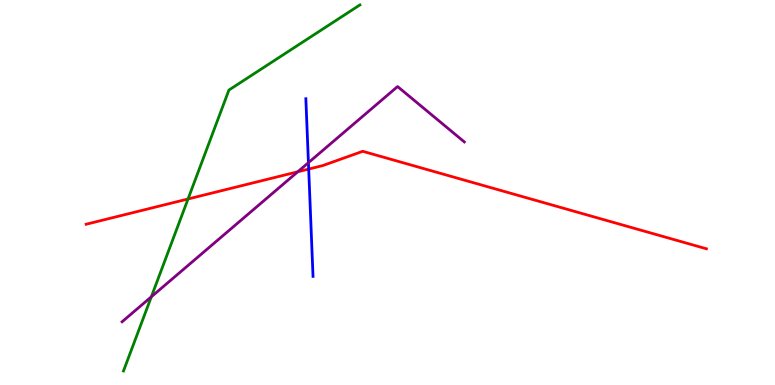[{'lines': ['blue', 'red'], 'intersections': [{'x': 3.98, 'y': 5.61}]}, {'lines': ['green', 'red'], 'intersections': [{'x': 2.43, 'y': 4.83}]}, {'lines': ['purple', 'red'], 'intersections': [{'x': 3.84, 'y': 5.54}]}, {'lines': ['blue', 'green'], 'intersections': []}, {'lines': ['blue', 'purple'], 'intersections': [{'x': 3.98, 'y': 5.77}]}, {'lines': ['green', 'purple'], 'intersections': [{'x': 1.95, 'y': 2.29}]}]